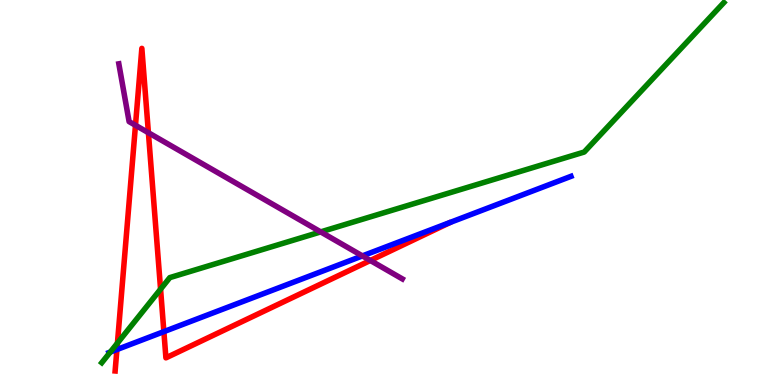[{'lines': ['blue', 'red'], 'intersections': [{'x': 1.51, 'y': 0.921}, {'x': 2.11, 'y': 1.39}]}, {'lines': ['green', 'red'], 'intersections': [{'x': 1.52, 'y': 1.09}, {'x': 2.07, 'y': 2.49}]}, {'lines': ['purple', 'red'], 'intersections': [{'x': 1.75, 'y': 6.75}, {'x': 1.91, 'y': 6.55}, {'x': 4.78, 'y': 3.23}]}, {'lines': ['blue', 'green'], 'intersections': [{'x': 1.42, 'y': 0.855}]}, {'lines': ['blue', 'purple'], 'intersections': [{'x': 4.68, 'y': 3.35}]}, {'lines': ['green', 'purple'], 'intersections': [{'x': 4.14, 'y': 3.98}]}]